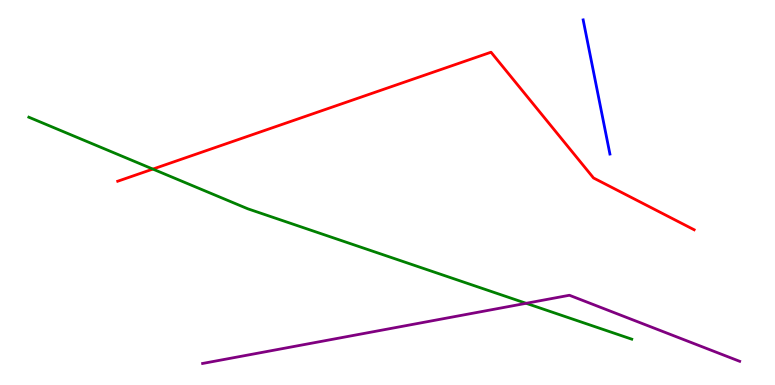[{'lines': ['blue', 'red'], 'intersections': []}, {'lines': ['green', 'red'], 'intersections': [{'x': 1.97, 'y': 5.61}]}, {'lines': ['purple', 'red'], 'intersections': []}, {'lines': ['blue', 'green'], 'intersections': []}, {'lines': ['blue', 'purple'], 'intersections': []}, {'lines': ['green', 'purple'], 'intersections': [{'x': 6.79, 'y': 2.12}]}]